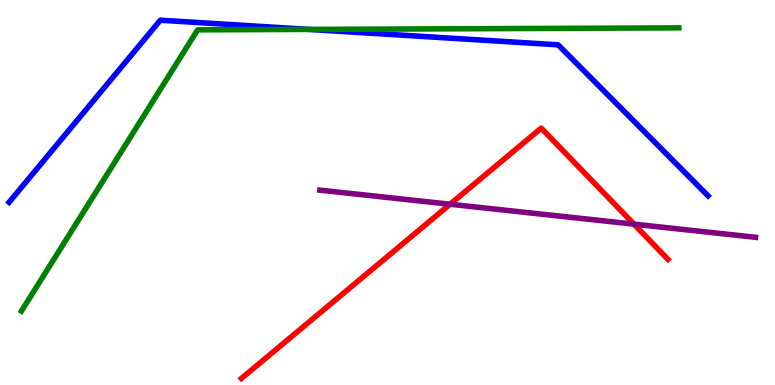[{'lines': ['blue', 'red'], 'intersections': []}, {'lines': ['green', 'red'], 'intersections': []}, {'lines': ['purple', 'red'], 'intersections': [{'x': 5.81, 'y': 4.7}, {'x': 8.18, 'y': 4.18}]}, {'lines': ['blue', 'green'], 'intersections': [{'x': 3.99, 'y': 9.24}]}, {'lines': ['blue', 'purple'], 'intersections': []}, {'lines': ['green', 'purple'], 'intersections': []}]